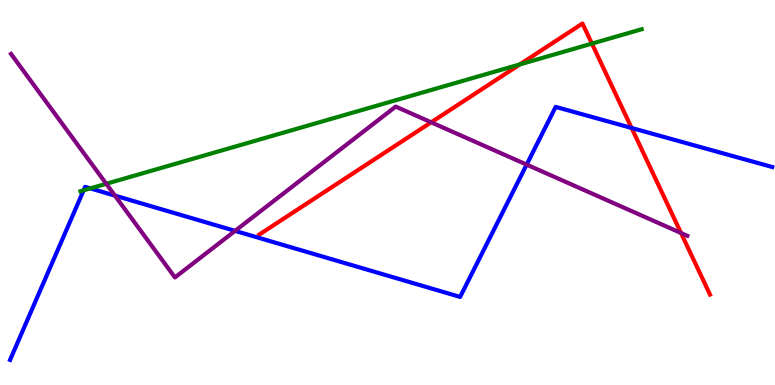[{'lines': ['blue', 'red'], 'intersections': [{'x': 8.15, 'y': 6.68}]}, {'lines': ['green', 'red'], 'intersections': [{'x': 6.71, 'y': 8.33}, {'x': 7.64, 'y': 8.87}]}, {'lines': ['purple', 'red'], 'intersections': [{'x': 5.56, 'y': 6.82}, {'x': 8.79, 'y': 3.95}]}, {'lines': ['blue', 'green'], 'intersections': [{'x': 1.08, 'y': 5.06}, {'x': 1.17, 'y': 5.11}]}, {'lines': ['blue', 'purple'], 'intersections': [{'x': 1.48, 'y': 4.92}, {'x': 3.03, 'y': 4.0}, {'x': 6.8, 'y': 5.72}]}, {'lines': ['green', 'purple'], 'intersections': [{'x': 1.37, 'y': 5.23}]}]